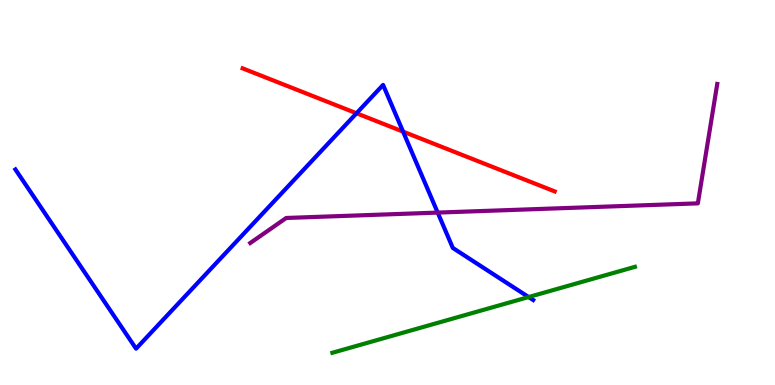[{'lines': ['blue', 'red'], 'intersections': [{'x': 4.6, 'y': 7.06}, {'x': 5.2, 'y': 6.58}]}, {'lines': ['green', 'red'], 'intersections': []}, {'lines': ['purple', 'red'], 'intersections': []}, {'lines': ['blue', 'green'], 'intersections': [{'x': 6.82, 'y': 2.28}]}, {'lines': ['blue', 'purple'], 'intersections': [{'x': 5.65, 'y': 4.48}]}, {'lines': ['green', 'purple'], 'intersections': []}]